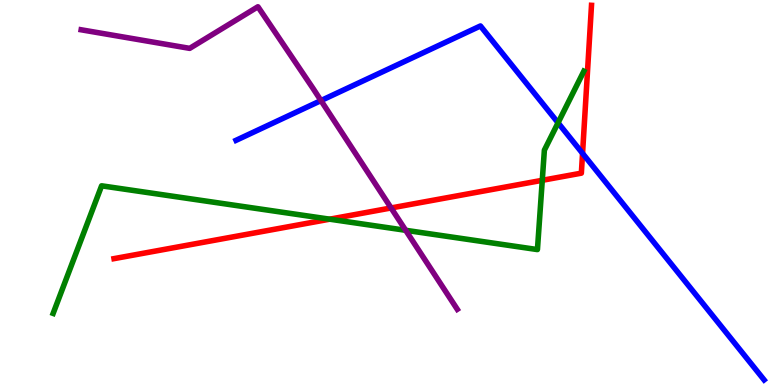[{'lines': ['blue', 'red'], 'intersections': [{'x': 7.52, 'y': 6.02}]}, {'lines': ['green', 'red'], 'intersections': [{'x': 4.25, 'y': 4.31}, {'x': 7.0, 'y': 5.32}]}, {'lines': ['purple', 'red'], 'intersections': [{'x': 5.05, 'y': 4.6}]}, {'lines': ['blue', 'green'], 'intersections': [{'x': 7.2, 'y': 6.81}]}, {'lines': ['blue', 'purple'], 'intersections': [{'x': 4.14, 'y': 7.39}]}, {'lines': ['green', 'purple'], 'intersections': [{'x': 5.23, 'y': 4.02}]}]